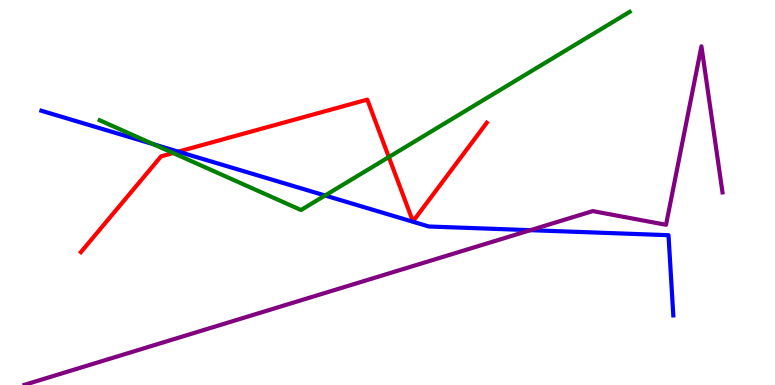[{'lines': ['blue', 'red'], 'intersections': [{'x': 2.3, 'y': 6.06}]}, {'lines': ['green', 'red'], 'intersections': [{'x': 2.23, 'y': 6.03}, {'x': 5.02, 'y': 5.92}]}, {'lines': ['purple', 'red'], 'intersections': []}, {'lines': ['blue', 'green'], 'intersections': [{'x': 1.98, 'y': 6.25}, {'x': 4.19, 'y': 4.92}]}, {'lines': ['blue', 'purple'], 'intersections': [{'x': 6.84, 'y': 4.02}]}, {'lines': ['green', 'purple'], 'intersections': []}]